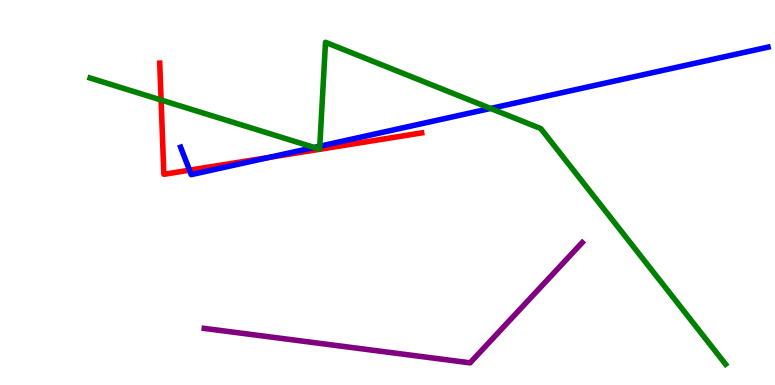[{'lines': ['blue', 'red'], 'intersections': [{'x': 2.45, 'y': 5.58}, {'x': 3.47, 'y': 5.91}]}, {'lines': ['green', 'red'], 'intersections': [{'x': 2.08, 'y': 7.4}]}, {'lines': ['purple', 'red'], 'intersections': []}, {'lines': ['blue', 'green'], 'intersections': [{'x': 4.05, 'y': 6.17}, {'x': 4.13, 'y': 6.2}, {'x': 6.33, 'y': 7.18}]}, {'lines': ['blue', 'purple'], 'intersections': []}, {'lines': ['green', 'purple'], 'intersections': []}]